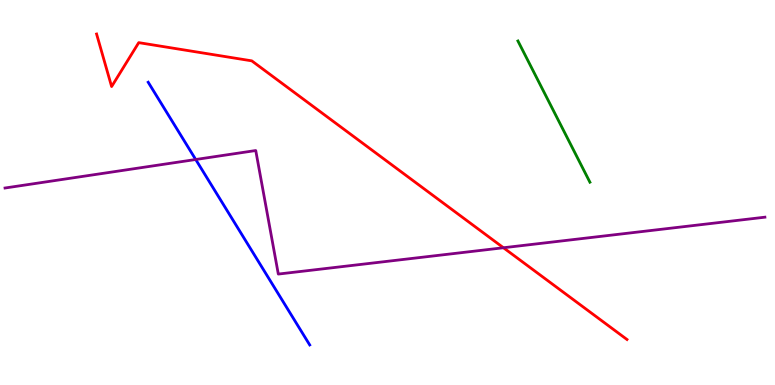[{'lines': ['blue', 'red'], 'intersections': []}, {'lines': ['green', 'red'], 'intersections': []}, {'lines': ['purple', 'red'], 'intersections': [{'x': 6.5, 'y': 3.56}]}, {'lines': ['blue', 'green'], 'intersections': []}, {'lines': ['blue', 'purple'], 'intersections': [{'x': 2.53, 'y': 5.86}]}, {'lines': ['green', 'purple'], 'intersections': []}]